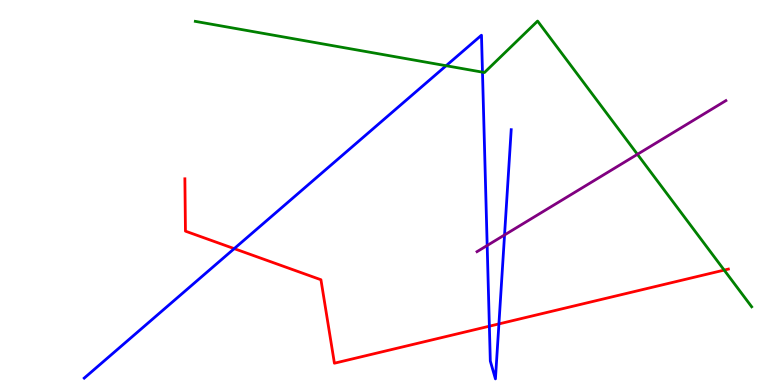[{'lines': ['blue', 'red'], 'intersections': [{'x': 3.02, 'y': 3.54}, {'x': 6.31, 'y': 1.53}, {'x': 6.44, 'y': 1.59}]}, {'lines': ['green', 'red'], 'intersections': [{'x': 9.34, 'y': 2.98}]}, {'lines': ['purple', 'red'], 'intersections': []}, {'lines': ['blue', 'green'], 'intersections': [{'x': 5.76, 'y': 8.29}, {'x': 6.23, 'y': 8.13}]}, {'lines': ['blue', 'purple'], 'intersections': [{'x': 6.29, 'y': 3.62}, {'x': 6.51, 'y': 3.9}]}, {'lines': ['green', 'purple'], 'intersections': [{'x': 8.22, 'y': 5.99}]}]